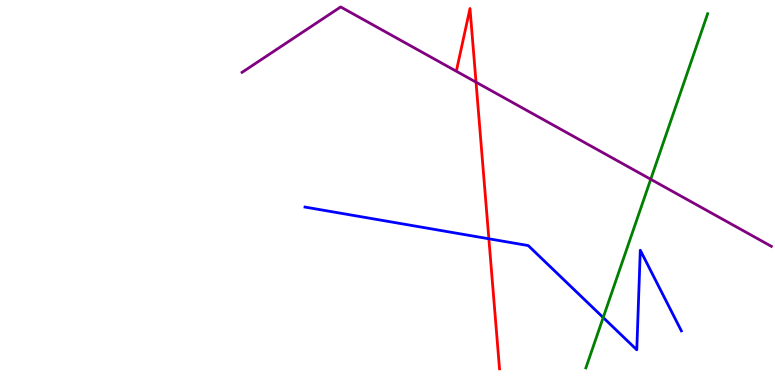[{'lines': ['blue', 'red'], 'intersections': [{'x': 6.31, 'y': 3.8}]}, {'lines': ['green', 'red'], 'intersections': []}, {'lines': ['purple', 'red'], 'intersections': [{'x': 6.14, 'y': 7.87}]}, {'lines': ['blue', 'green'], 'intersections': [{'x': 7.78, 'y': 1.75}]}, {'lines': ['blue', 'purple'], 'intersections': []}, {'lines': ['green', 'purple'], 'intersections': [{'x': 8.4, 'y': 5.34}]}]